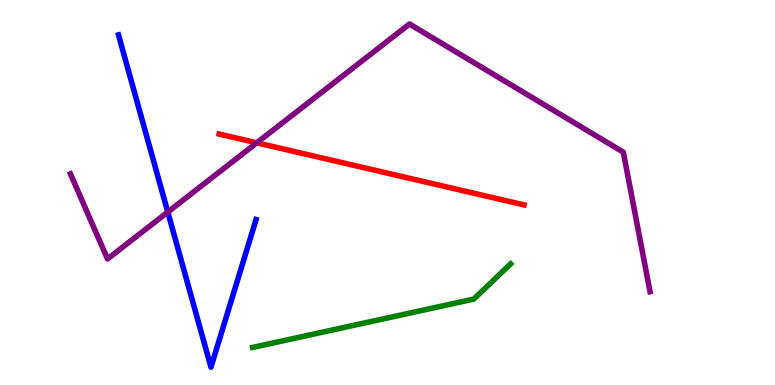[{'lines': ['blue', 'red'], 'intersections': []}, {'lines': ['green', 'red'], 'intersections': []}, {'lines': ['purple', 'red'], 'intersections': [{'x': 3.31, 'y': 6.29}]}, {'lines': ['blue', 'green'], 'intersections': []}, {'lines': ['blue', 'purple'], 'intersections': [{'x': 2.16, 'y': 4.49}]}, {'lines': ['green', 'purple'], 'intersections': []}]